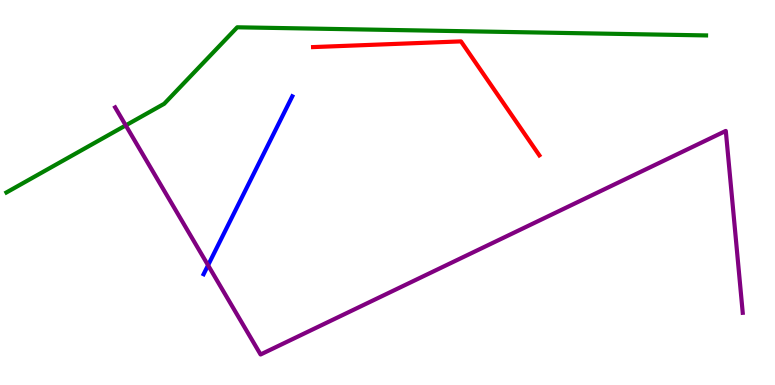[{'lines': ['blue', 'red'], 'intersections': []}, {'lines': ['green', 'red'], 'intersections': []}, {'lines': ['purple', 'red'], 'intersections': []}, {'lines': ['blue', 'green'], 'intersections': []}, {'lines': ['blue', 'purple'], 'intersections': [{'x': 2.68, 'y': 3.11}]}, {'lines': ['green', 'purple'], 'intersections': [{'x': 1.62, 'y': 6.74}]}]